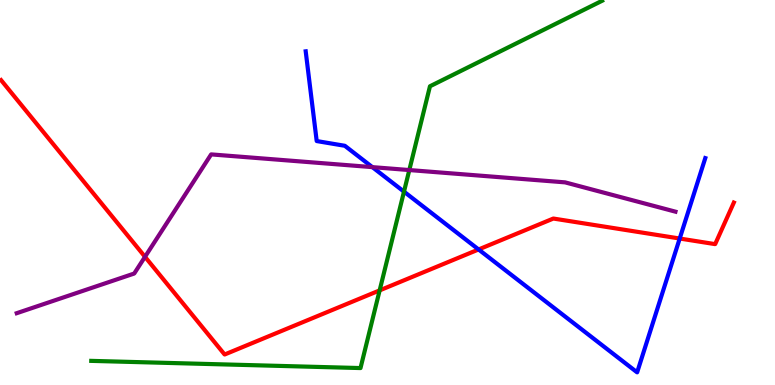[{'lines': ['blue', 'red'], 'intersections': [{'x': 6.18, 'y': 3.52}, {'x': 8.77, 'y': 3.8}]}, {'lines': ['green', 'red'], 'intersections': [{'x': 4.9, 'y': 2.46}]}, {'lines': ['purple', 'red'], 'intersections': [{'x': 1.87, 'y': 3.33}]}, {'lines': ['blue', 'green'], 'intersections': [{'x': 5.21, 'y': 5.02}]}, {'lines': ['blue', 'purple'], 'intersections': [{'x': 4.8, 'y': 5.66}]}, {'lines': ['green', 'purple'], 'intersections': [{'x': 5.28, 'y': 5.58}]}]